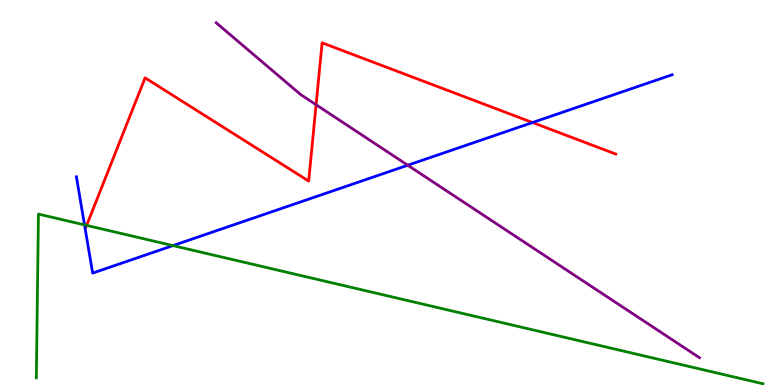[{'lines': ['blue', 'red'], 'intersections': [{'x': 6.87, 'y': 6.82}]}, {'lines': ['green', 'red'], 'intersections': [{'x': 1.12, 'y': 4.15}]}, {'lines': ['purple', 'red'], 'intersections': [{'x': 4.08, 'y': 7.28}]}, {'lines': ['blue', 'green'], 'intersections': [{'x': 1.09, 'y': 4.16}, {'x': 2.23, 'y': 3.62}]}, {'lines': ['blue', 'purple'], 'intersections': [{'x': 5.26, 'y': 5.71}]}, {'lines': ['green', 'purple'], 'intersections': []}]